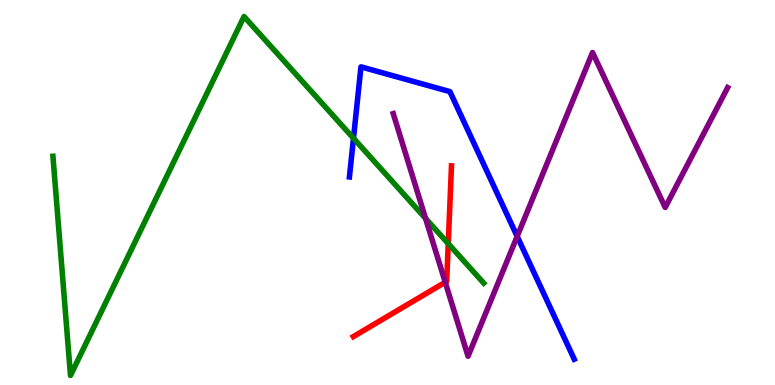[{'lines': ['blue', 'red'], 'intersections': []}, {'lines': ['green', 'red'], 'intersections': [{'x': 5.78, 'y': 3.67}]}, {'lines': ['purple', 'red'], 'intersections': [{'x': 5.75, 'y': 2.67}]}, {'lines': ['blue', 'green'], 'intersections': [{'x': 4.56, 'y': 6.41}]}, {'lines': ['blue', 'purple'], 'intersections': [{'x': 6.67, 'y': 3.86}]}, {'lines': ['green', 'purple'], 'intersections': [{'x': 5.49, 'y': 4.33}]}]